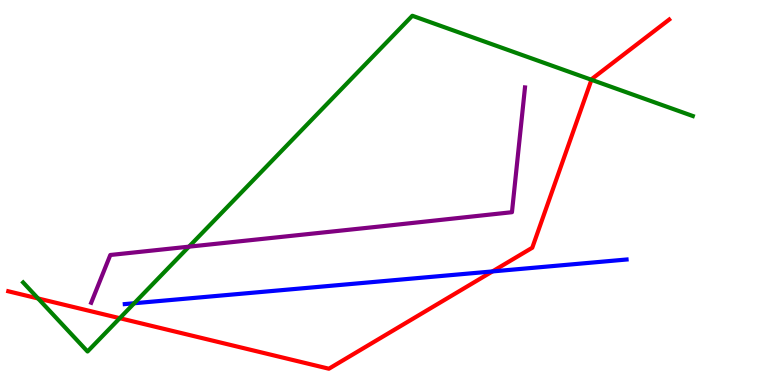[{'lines': ['blue', 'red'], 'intersections': [{'x': 6.35, 'y': 2.95}]}, {'lines': ['green', 'red'], 'intersections': [{'x': 0.491, 'y': 2.25}, {'x': 1.55, 'y': 1.74}, {'x': 7.63, 'y': 7.93}]}, {'lines': ['purple', 'red'], 'intersections': []}, {'lines': ['blue', 'green'], 'intersections': [{'x': 1.73, 'y': 2.12}]}, {'lines': ['blue', 'purple'], 'intersections': []}, {'lines': ['green', 'purple'], 'intersections': [{'x': 2.44, 'y': 3.59}]}]